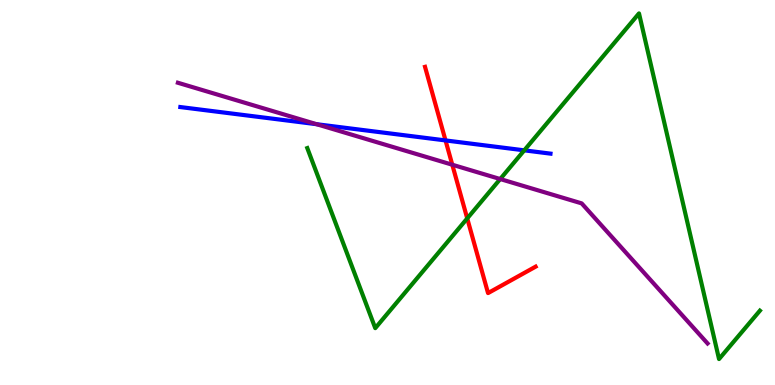[{'lines': ['blue', 'red'], 'intersections': [{'x': 5.75, 'y': 6.35}]}, {'lines': ['green', 'red'], 'intersections': [{'x': 6.03, 'y': 4.33}]}, {'lines': ['purple', 'red'], 'intersections': [{'x': 5.84, 'y': 5.72}]}, {'lines': ['blue', 'green'], 'intersections': [{'x': 6.76, 'y': 6.1}]}, {'lines': ['blue', 'purple'], 'intersections': [{'x': 4.09, 'y': 6.77}]}, {'lines': ['green', 'purple'], 'intersections': [{'x': 6.45, 'y': 5.35}]}]